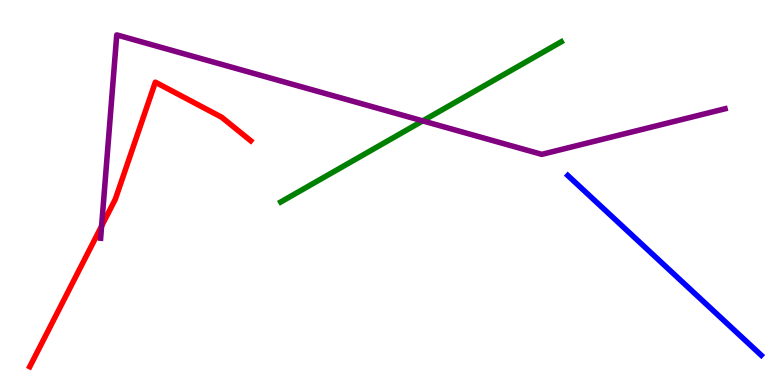[{'lines': ['blue', 'red'], 'intersections': []}, {'lines': ['green', 'red'], 'intersections': []}, {'lines': ['purple', 'red'], 'intersections': [{'x': 1.31, 'y': 4.13}]}, {'lines': ['blue', 'green'], 'intersections': []}, {'lines': ['blue', 'purple'], 'intersections': []}, {'lines': ['green', 'purple'], 'intersections': [{'x': 5.45, 'y': 6.86}]}]